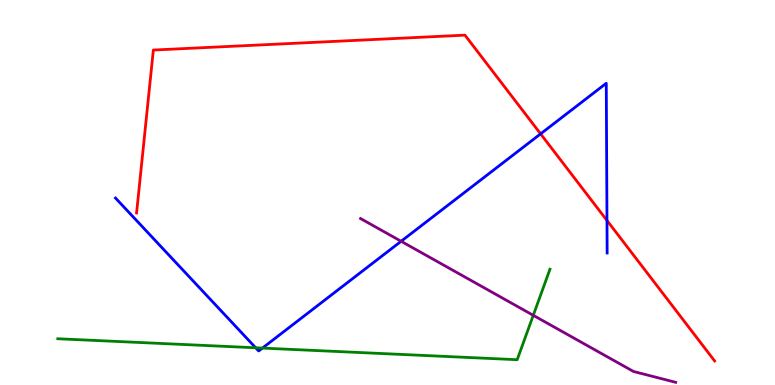[{'lines': ['blue', 'red'], 'intersections': [{'x': 6.98, 'y': 6.52}, {'x': 7.83, 'y': 4.27}]}, {'lines': ['green', 'red'], 'intersections': []}, {'lines': ['purple', 'red'], 'intersections': []}, {'lines': ['blue', 'green'], 'intersections': [{'x': 3.3, 'y': 0.967}, {'x': 3.39, 'y': 0.959}]}, {'lines': ['blue', 'purple'], 'intersections': [{'x': 5.18, 'y': 3.73}]}, {'lines': ['green', 'purple'], 'intersections': [{'x': 6.88, 'y': 1.81}]}]